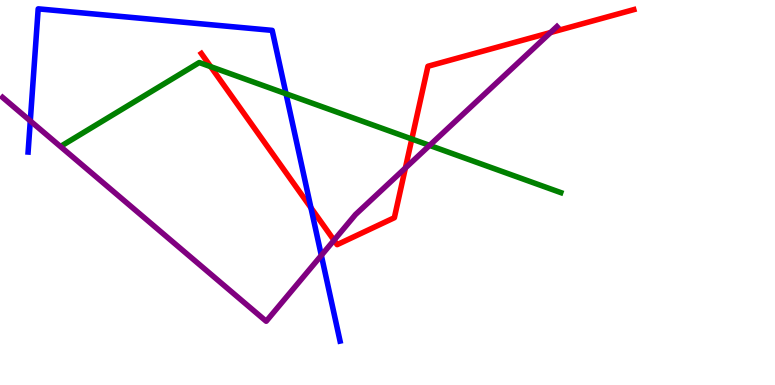[{'lines': ['blue', 'red'], 'intersections': [{'x': 4.01, 'y': 4.6}]}, {'lines': ['green', 'red'], 'intersections': [{'x': 2.72, 'y': 8.27}, {'x': 5.31, 'y': 6.39}]}, {'lines': ['purple', 'red'], 'intersections': [{'x': 4.31, 'y': 3.76}, {'x': 5.23, 'y': 5.64}, {'x': 7.1, 'y': 9.16}]}, {'lines': ['blue', 'green'], 'intersections': [{'x': 3.69, 'y': 7.56}]}, {'lines': ['blue', 'purple'], 'intersections': [{'x': 0.391, 'y': 6.86}, {'x': 4.15, 'y': 3.37}]}, {'lines': ['green', 'purple'], 'intersections': [{'x': 5.54, 'y': 6.22}]}]